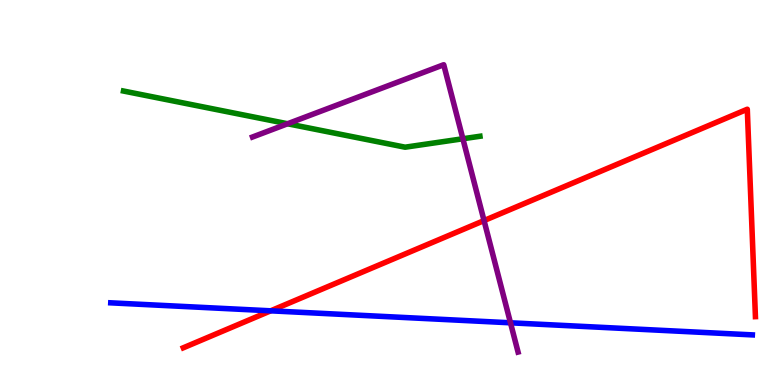[{'lines': ['blue', 'red'], 'intersections': [{'x': 3.49, 'y': 1.93}]}, {'lines': ['green', 'red'], 'intersections': []}, {'lines': ['purple', 'red'], 'intersections': [{'x': 6.25, 'y': 4.27}]}, {'lines': ['blue', 'green'], 'intersections': []}, {'lines': ['blue', 'purple'], 'intersections': [{'x': 6.59, 'y': 1.62}]}, {'lines': ['green', 'purple'], 'intersections': [{'x': 3.71, 'y': 6.79}, {'x': 5.97, 'y': 6.4}]}]